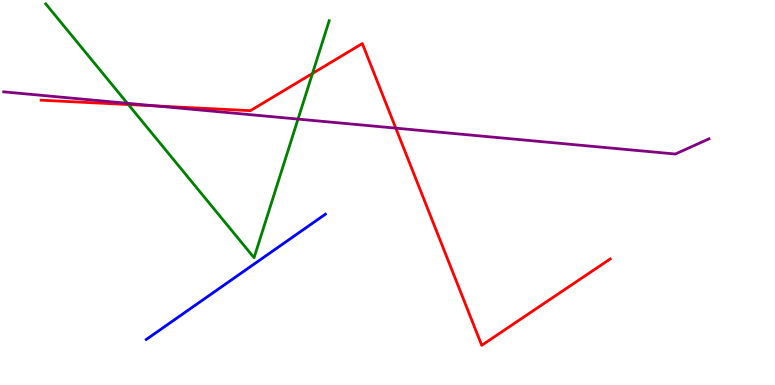[{'lines': ['blue', 'red'], 'intersections': []}, {'lines': ['green', 'red'], 'intersections': [{'x': 1.66, 'y': 7.28}, {'x': 4.03, 'y': 8.09}]}, {'lines': ['purple', 'red'], 'intersections': [{'x': 2.01, 'y': 7.25}, {'x': 5.11, 'y': 6.67}]}, {'lines': ['blue', 'green'], 'intersections': []}, {'lines': ['blue', 'purple'], 'intersections': []}, {'lines': ['green', 'purple'], 'intersections': [{'x': 1.64, 'y': 7.32}, {'x': 3.85, 'y': 6.91}]}]